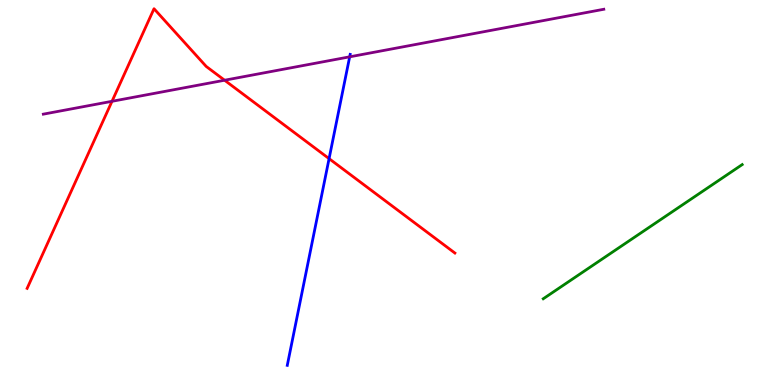[{'lines': ['blue', 'red'], 'intersections': [{'x': 4.25, 'y': 5.88}]}, {'lines': ['green', 'red'], 'intersections': []}, {'lines': ['purple', 'red'], 'intersections': [{'x': 1.45, 'y': 7.37}, {'x': 2.9, 'y': 7.92}]}, {'lines': ['blue', 'green'], 'intersections': []}, {'lines': ['blue', 'purple'], 'intersections': [{'x': 4.51, 'y': 8.52}]}, {'lines': ['green', 'purple'], 'intersections': []}]